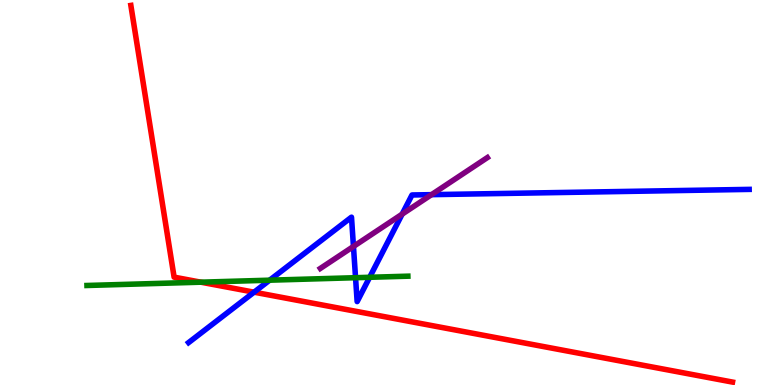[{'lines': ['blue', 'red'], 'intersections': [{'x': 3.28, 'y': 2.41}]}, {'lines': ['green', 'red'], 'intersections': [{'x': 2.59, 'y': 2.67}]}, {'lines': ['purple', 'red'], 'intersections': []}, {'lines': ['blue', 'green'], 'intersections': [{'x': 3.48, 'y': 2.72}, {'x': 4.59, 'y': 2.79}, {'x': 4.77, 'y': 2.8}]}, {'lines': ['blue', 'purple'], 'intersections': [{'x': 4.56, 'y': 3.6}, {'x': 5.19, 'y': 4.44}, {'x': 5.57, 'y': 4.94}]}, {'lines': ['green', 'purple'], 'intersections': []}]